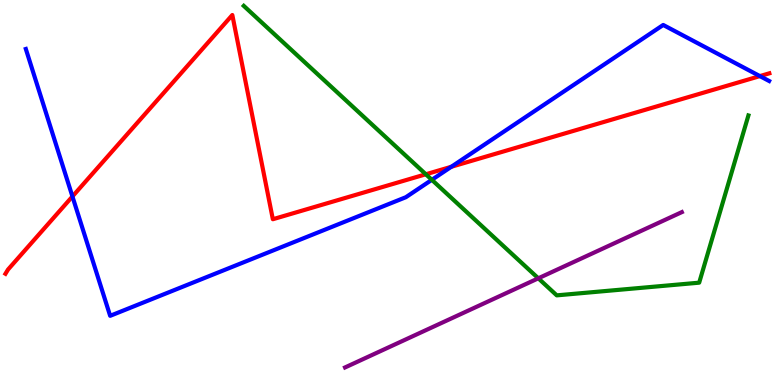[{'lines': ['blue', 'red'], 'intersections': [{'x': 0.935, 'y': 4.9}, {'x': 5.82, 'y': 5.67}, {'x': 9.8, 'y': 8.02}]}, {'lines': ['green', 'red'], 'intersections': [{'x': 5.49, 'y': 5.47}]}, {'lines': ['purple', 'red'], 'intersections': []}, {'lines': ['blue', 'green'], 'intersections': [{'x': 5.57, 'y': 5.33}]}, {'lines': ['blue', 'purple'], 'intersections': []}, {'lines': ['green', 'purple'], 'intersections': [{'x': 6.95, 'y': 2.77}]}]